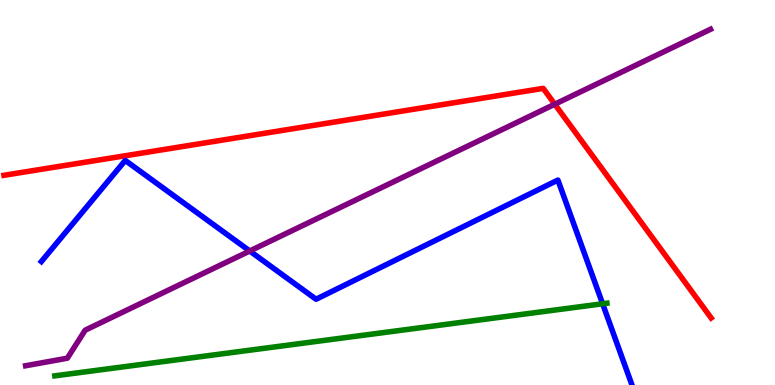[{'lines': ['blue', 'red'], 'intersections': []}, {'lines': ['green', 'red'], 'intersections': []}, {'lines': ['purple', 'red'], 'intersections': [{'x': 7.16, 'y': 7.29}]}, {'lines': ['blue', 'green'], 'intersections': [{'x': 7.78, 'y': 2.11}]}, {'lines': ['blue', 'purple'], 'intersections': [{'x': 3.22, 'y': 3.48}]}, {'lines': ['green', 'purple'], 'intersections': []}]